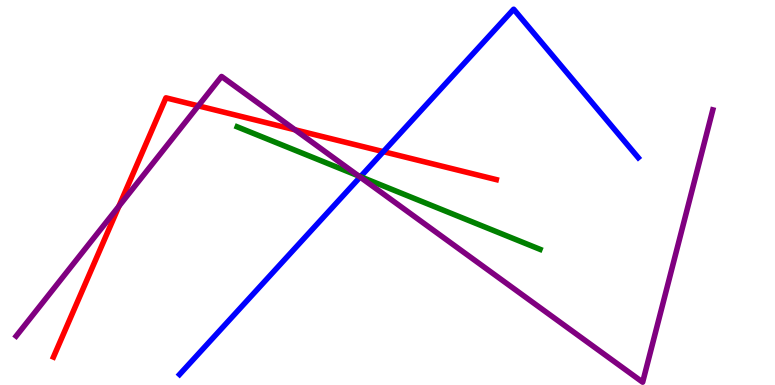[{'lines': ['blue', 'red'], 'intersections': [{'x': 4.95, 'y': 6.06}]}, {'lines': ['green', 'red'], 'intersections': []}, {'lines': ['purple', 'red'], 'intersections': [{'x': 1.53, 'y': 4.64}, {'x': 2.56, 'y': 7.25}, {'x': 3.81, 'y': 6.63}]}, {'lines': ['blue', 'green'], 'intersections': [{'x': 4.65, 'y': 5.41}]}, {'lines': ['blue', 'purple'], 'intersections': [{'x': 4.65, 'y': 5.4}]}, {'lines': ['green', 'purple'], 'intersections': [{'x': 4.63, 'y': 5.43}]}]